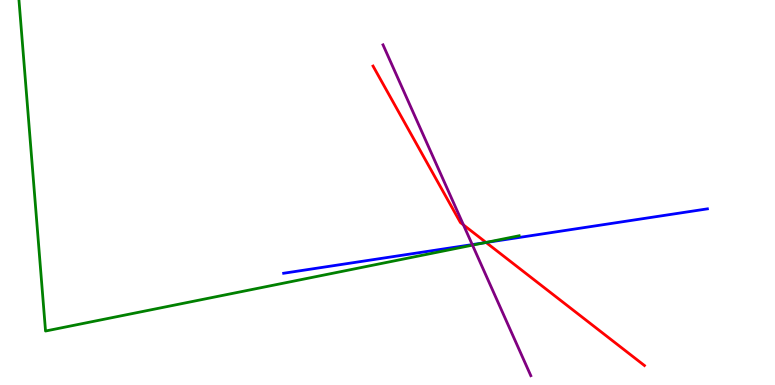[{'lines': ['blue', 'red'], 'intersections': [{'x': 6.27, 'y': 3.7}]}, {'lines': ['green', 'red'], 'intersections': [{'x': 6.27, 'y': 3.7}]}, {'lines': ['purple', 'red'], 'intersections': [{'x': 5.98, 'y': 4.16}]}, {'lines': ['blue', 'green'], 'intersections': [{'x': 6.25, 'y': 3.7}]}, {'lines': ['blue', 'purple'], 'intersections': [{'x': 6.09, 'y': 3.65}]}, {'lines': ['green', 'purple'], 'intersections': [{'x': 6.1, 'y': 3.63}]}]